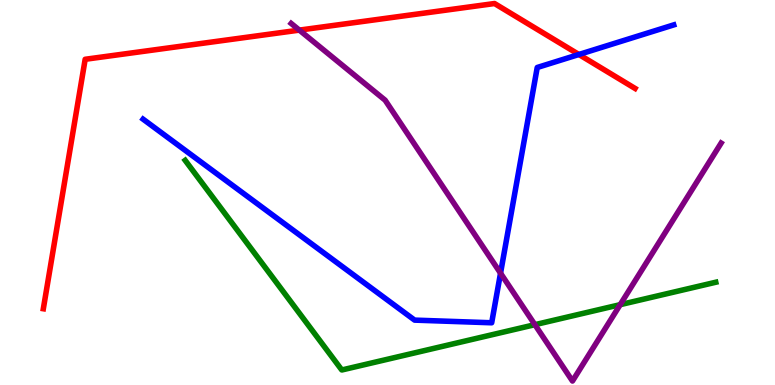[{'lines': ['blue', 'red'], 'intersections': [{'x': 7.47, 'y': 8.58}]}, {'lines': ['green', 'red'], 'intersections': []}, {'lines': ['purple', 'red'], 'intersections': [{'x': 3.86, 'y': 9.22}]}, {'lines': ['blue', 'green'], 'intersections': []}, {'lines': ['blue', 'purple'], 'intersections': [{'x': 6.46, 'y': 2.9}]}, {'lines': ['green', 'purple'], 'intersections': [{'x': 6.9, 'y': 1.57}, {'x': 8.0, 'y': 2.09}]}]